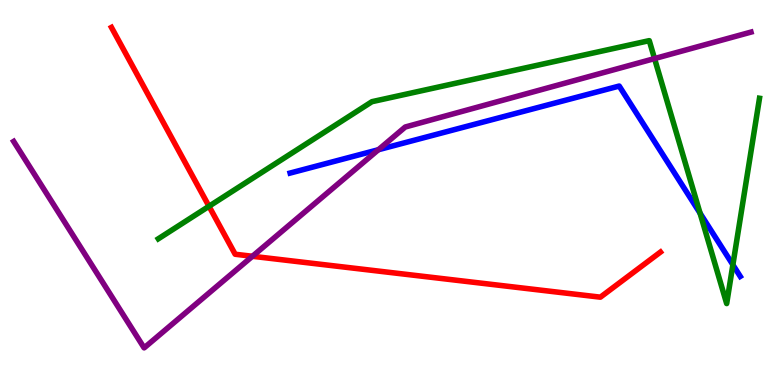[{'lines': ['blue', 'red'], 'intersections': []}, {'lines': ['green', 'red'], 'intersections': [{'x': 2.7, 'y': 4.64}]}, {'lines': ['purple', 'red'], 'intersections': [{'x': 3.26, 'y': 3.34}]}, {'lines': ['blue', 'green'], 'intersections': [{'x': 9.03, 'y': 4.46}, {'x': 9.46, 'y': 3.12}]}, {'lines': ['blue', 'purple'], 'intersections': [{'x': 4.88, 'y': 6.11}]}, {'lines': ['green', 'purple'], 'intersections': [{'x': 8.45, 'y': 8.48}]}]